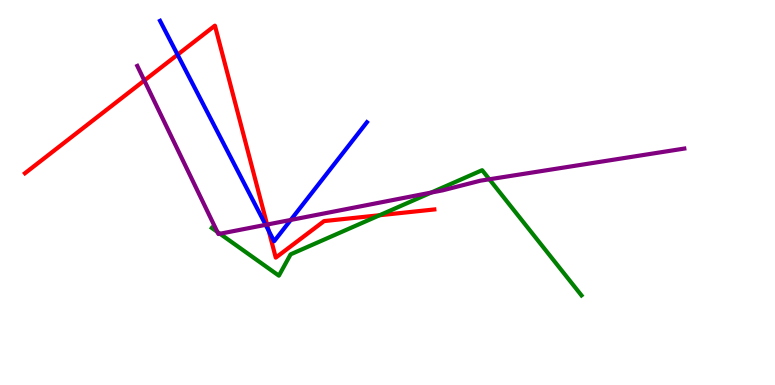[{'lines': ['blue', 'red'], 'intersections': [{'x': 2.29, 'y': 8.58}, {'x': 3.47, 'y': 4.0}]}, {'lines': ['green', 'red'], 'intersections': [{'x': 4.9, 'y': 4.41}]}, {'lines': ['purple', 'red'], 'intersections': [{'x': 1.86, 'y': 7.91}, {'x': 3.45, 'y': 4.17}]}, {'lines': ['blue', 'green'], 'intersections': []}, {'lines': ['blue', 'purple'], 'intersections': [{'x': 3.43, 'y': 4.16}, {'x': 3.75, 'y': 4.29}]}, {'lines': ['green', 'purple'], 'intersections': [{'x': 2.8, 'y': 3.98}, {'x': 2.84, 'y': 3.93}, {'x': 5.56, 'y': 5.0}, {'x': 6.31, 'y': 5.34}]}]